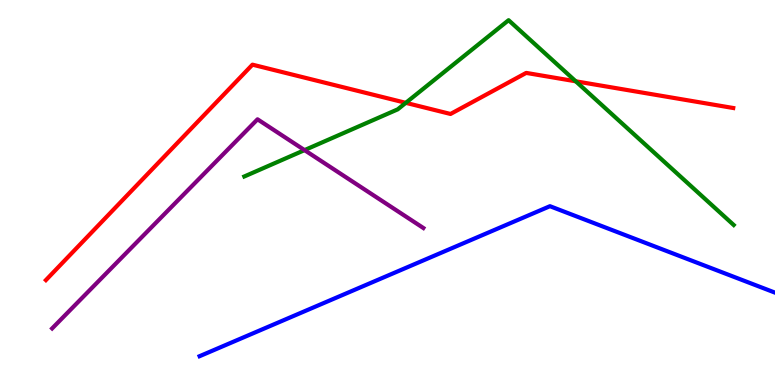[{'lines': ['blue', 'red'], 'intersections': []}, {'lines': ['green', 'red'], 'intersections': [{'x': 5.24, 'y': 7.33}, {'x': 7.43, 'y': 7.89}]}, {'lines': ['purple', 'red'], 'intersections': []}, {'lines': ['blue', 'green'], 'intersections': []}, {'lines': ['blue', 'purple'], 'intersections': []}, {'lines': ['green', 'purple'], 'intersections': [{'x': 3.93, 'y': 6.1}]}]